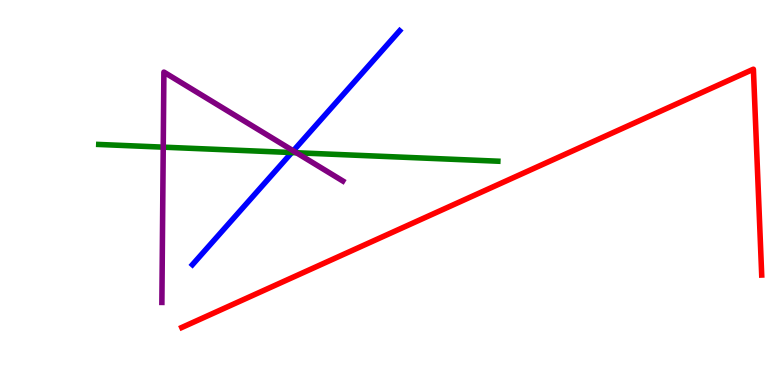[{'lines': ['blue', 'red'], 'intersections': []}, {'lines': ['green', 'red'], 'intersections': []}, {'lines': ['purple', 'red'], 'intersections': []}, {'lines': ['blue', 'green'], 'intersections': [{'x': 3.76, 'y': 6.04}]}, {'lines': ['blue', 'purple'], 'intersections': [{'x': 3.78, 'y': 6.08}]}, {'lines': ['green', 'purple'], 'intersections': [{'x': 2.11, 'y': 6.18}, {'x': 3.82, 'y': 6.03}]}]